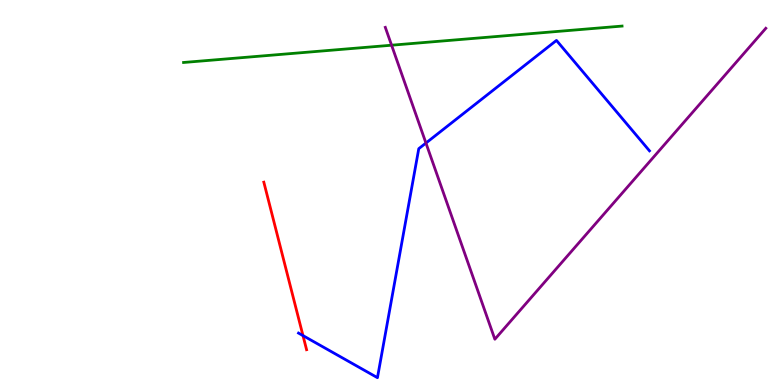[{'lines': ['blue', 'red'], 'intersections': [{'x': 3.91, 'y': 1.28}]}, {'lines': ['green', 'red'], 'intersections': []}, {'lines': ['purple', 'red'], 'intersections': []}, {'lines': ['blue', 'green'], 'intersections': []}, {'lines': ['blue', 'purple'], 'intersections': [{'x': 5.5, 'y': 6.28}]}, {'lines': ['green', 'purple'], 'intersections': [{'x': 5.05, 'y': 8.83}]}]